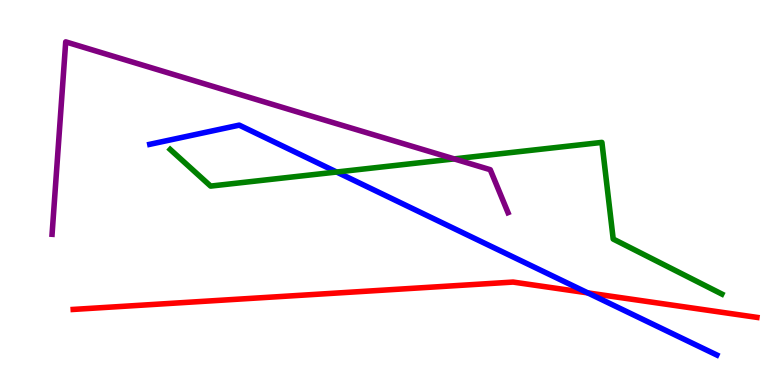[{'lines': ['blue', 'red'], 'intersections': [{'x': 7.58, 'y': 2.39}]}, {'lines': ['green', 'red'], 'intersections': []}, {'lines': ['purple', 'red'], 'intersections': []}, {'lines': ['blue', 'green'], 'intersections': [{'x': 4.34, 'y': 5.53}]}, {'lines': ['blue', 'purple'], 'intersections': []}, {'lines': ['green', 'purple'], 'intersections': [{'x': 5.86, 'y': 5.87}]}]